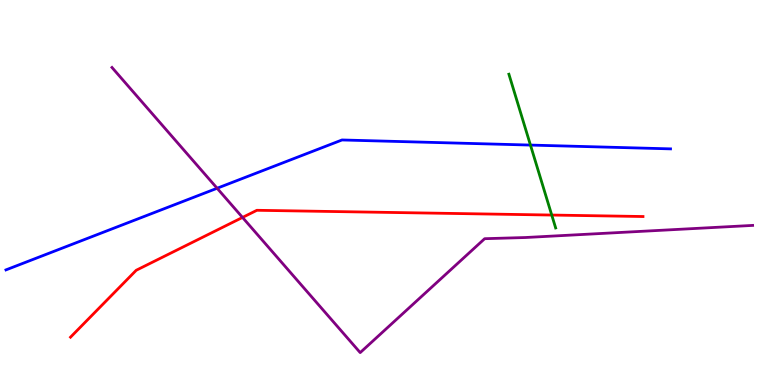[{'lines': ['blue', 'red'], 'intersections': []}, {'lines': ['green', 'red'], 'intersections': [{'x': 7.12, 'y': 4.41}]}, {'lines': ['purple', 'red'], 'intersections': [{'x': 3.13, 'y': 4.35}]}, {'lines': ['blue', 'green'], 'intersections': [{'x': 6.84, 'y': 6.23}]}, {'lines': ['blue', 'purple'], 'intersections': [{'x': 2.8, 'y': 5.11}]}, {'lines': ['green', 'purple'], 'intersections': []}]